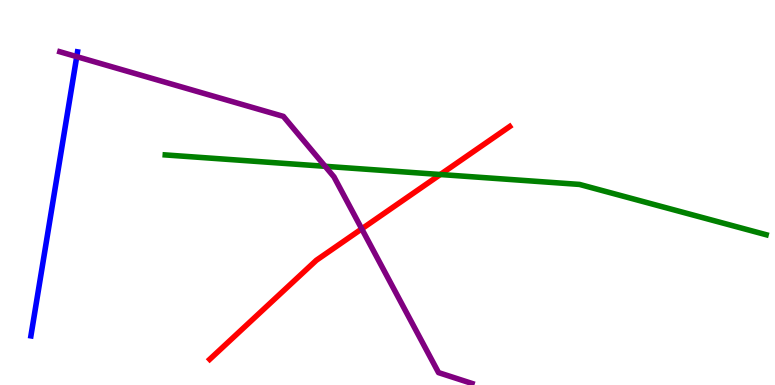[{'lines': ['blue', 'red'], 'intersections': []}, {'lines': ['green', 'red'], 'intersections': [{'x': 5.68, 'y': 5.47}]}, {'lines': ['purple', 'red'], 'intersections': [{'x': 4.67, 'y': 4.06}]}, {'lines': ['blue', 'green'], 'intersections': []}, {'lines': ['blue', 'purple'], 'intersections': [{'x': 0.99, 'y': 8.53}]}, {'lines': ['green', 'purple'], 'intersections': [{'x': 4.2, 'y': 5.68}]}]